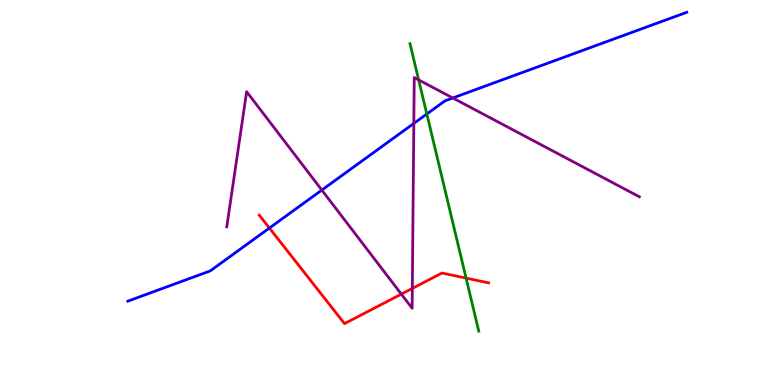[{'lines': ['blue', 'red'], 'intersections': [{'x': 3.48, 'y': 4.08}]}, {'lines': ['green', 'red'], 'intersections': [{'x': 6.01, 'y': 2.78}]}, {'lines': ['purple', 'red'], 'intersections': [{'x': 5.18, 'y': 2.36}, {'x': 5.32, 'y': 2.51}]}, {'lines': ['blue', 'green'], 'intersections': [{'x': 5.51, 'y': 7.04}]}, {'lines': ['blue', 'purple'], 'intersections': [{'x': 4.15, 'y': 5.06}, {'x': 5.34, 'y': 6.79}, {'x': 5.84, 'y': 7.46}]}, {'lines': ['green', 'purple'], 'intersections': [{'x': 5.4, 'y': 7.92}]}]